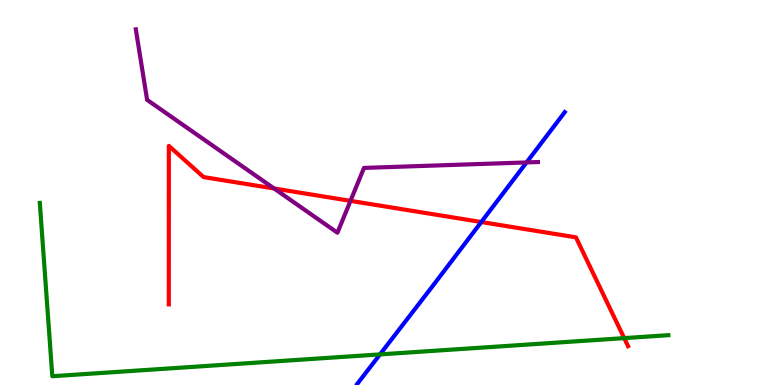[{'lines': ['blue', 'red'], 'intersections': [{'x': 6.21, 'y': 4.23}]}, {'lines': ['green', 'red'], 'intersections': [{'x': 8.05, 'y': 1.22}]}, {'lines': ['purple', 'red'], 'intersections': [{'x': 3.54, 'y': 5.1}, {'x': 4.52, 'y': 4.78}]}, {'lines': ['blue', 'green'], 'intersections': [{'x': 4.9, 'y': 0.795}]}, {'lines': ['blue', 'purple'], 'intersections': [{'x': 6.79, 'y': 5.78}]}, {'lines': ['green', 'purple'], 'intersections': []}]